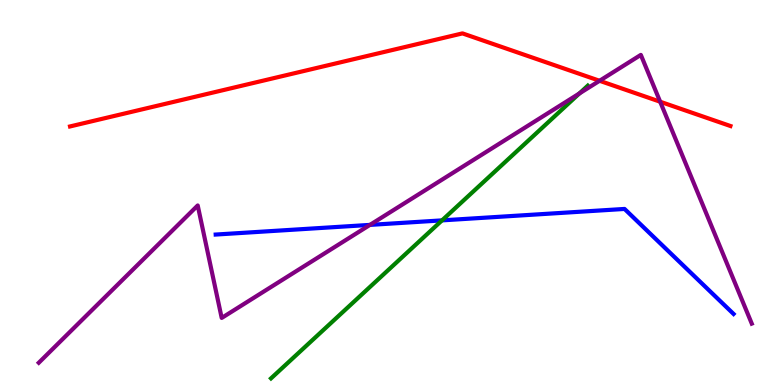[{'lines': ['blue', 'red'], 'intersections': []}, {'lines': ['green', 'red'], 'intersections': []}, {'lines': ['purple', 'red'], 'intersections': [{'x': 7.74, 'y': 7.9}, {'x': 8.52, 'y': 7.36}]}, {'lines': ['blue', 'green'], 'intersections': [{'x': 5.7, 'y': 4.28}]}, {'lines': ['blue', 'purple'], 'intersections': [{'x': 4.77, 'y': 4.16}]}, {'lines': ['green', 'purple'], 'intersections': [{'x': 7.48, 'y': 7.57}]}]